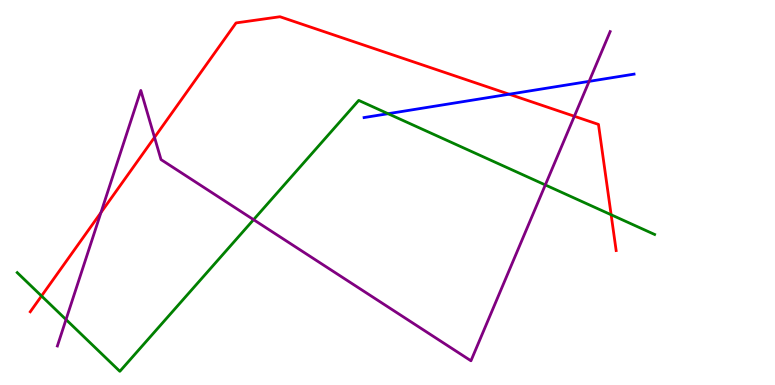[{'lines': ['blue', 'red'], 'intersections': [{'x': 6.57, 'y': 7.55}]}, {'lines': ['green', 'red'], 'intersections': [{'x': 0.536, 'y': 2.31}, {'x': 7.89, 'y': 4.42}]}, {'lines': ['purple', 'red'], 'intersections': [{'x': 1.3, 'y': 4.48}, {'x': 1.99, 'y': 6.43}, {'x': 7.41, 'y': 6.98}]}, {'lines': ['blue', 'green'], 'intersections': [{'x': 5.01, 'y': 7.05}]}, {'lines': ['blue', 'purple'], 'intersections': [{'x': 7.6, 'y': 7.89}]}, {'lines': ['green', 'purple'], 'intersections': [{'x': 0.852, 'y': 1.7}, {'x': 3.27, 'y': 4.29}, {'x': 7.04, 'y': 5.2}]}]